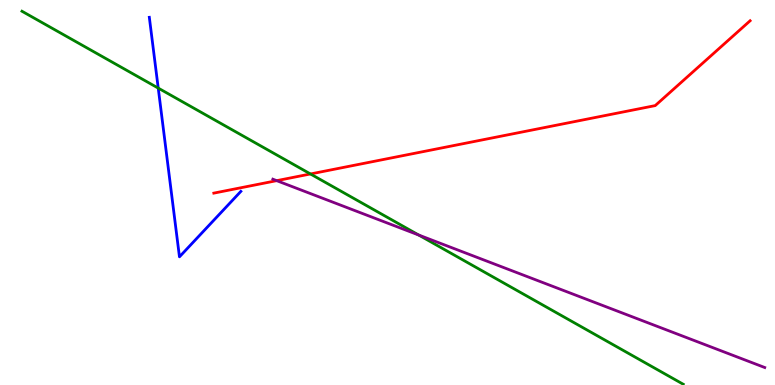[{'lines': ['blue', 'red'], 'intersections': []}, {'lines': ['green', 'red'], 'intersections': [{'x': 4.01, 'y': 5.48}]}, {'lines': ['purple', 'red'], 'intersections': [{'x': 3.57, 'y': 5.31}]}, {'lines': ['blue', 'green'], 'intersections': [{'x': 2.04, 'y': 7.71}]}, {'lines': ['blue', 'purple'], 'intersections': []}, {'lines': ['green', 'purple'], 'intersections': [{'x': 5.4, 'y': 3.9}]}]